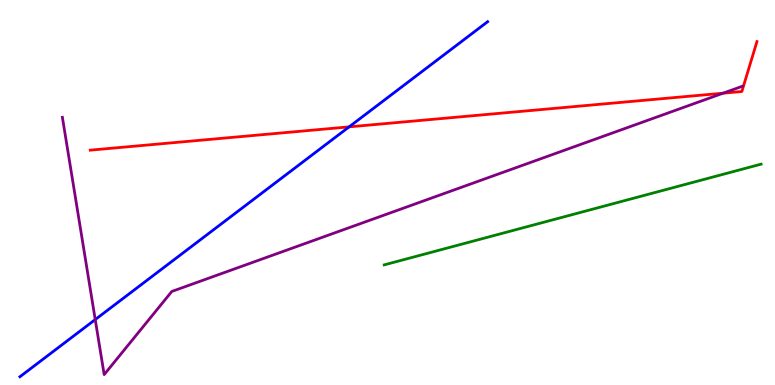[{'lines': ['blue', 'red'], 'intersections': [{'x': 4.5, 'y': 6.71}]}, {'lines': ['green', 'red'], 'intersections': []}, {'lines': ['purple', 'red'], 'intersections': [{'x': 9.33, 'y': 7.58}]}, {'lines': ['blue', 'green'], 'intersections': []}, {'lines': ['blue', 'purple'], 'intersections': [{'x': 1.23, 'y': 1.7}]}, {'lines': ['green', 'purple'], 'intersections': []}]